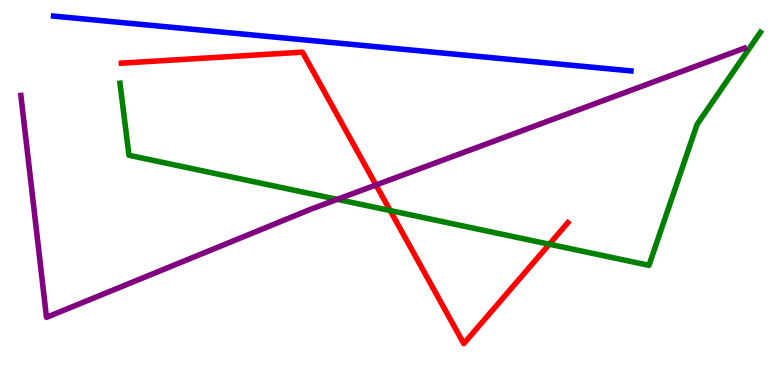[{'lines': ['blue', 'red'], 'intersections': []}, {'lines': ['green', 'red'], 'intersections': [{'x': 5.03, 'y': 4.53}, {'x': 7.09, 'y': 3.66}]}, {'lines': ['purple', 'red'], 'intersections': [{'x': 4.85, 'y': 5.2}]}, {'lines': ['blue', 'green'], 'intersections': []}, {'lines': ['blue', 'purple'], 'intersections': []}, {'lines': ['green', 'purple'], 'intersections': [{'x': 4.35, 'y': 4.82}]}]